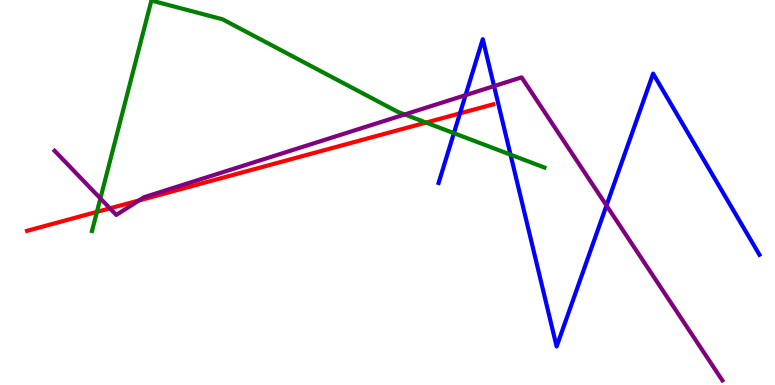[{'lines': ['blue', 'red'], 'intersections': [{'x': 5.94, 'y': 7.06}]}, {'lines': ['green', 'red'], 'intersections': [{'x': 1.25, 'y': 4.5}, {'x': 5.5, 'y': 6.82}]}, {'lines': ['purple', 'red'], 'intersections': [{'x': 1.42, 'y': 4.59}, {'x': 1.79, 'y': 4.79}]}, {'lines': ['blue', 'green'], 'intersections': [{'x': 5.86, 'y': 6.54}, {'x': 6.59, 'y': 5.98}]}, {'lines': ['blue', 'purple'], 'intersections': [{'x': 6.01, 'y': 7.53}, {'x': 6.37, 'y': 7.76}, {'x': 7.83, 'y': 4.66}]}, {'lines': ['green', 'purple'], 'intersections': [{'x': 1.3, 'y': 4.85}, {'x': 5.22, 'y': 7.03}]}]